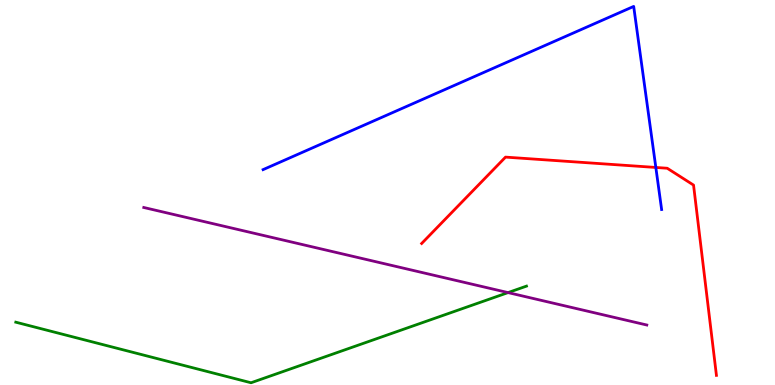[{'lines': ['blue', 'red'], 'intersections': [{'x': 8.46, 'y': 5.65}]}, {'lines': ['green', 'red'], 'intersections': []}, {'lines': ['purple', 'red'], 'intersections': []}, {'lines': ['blue', 'green'], 'intersections': []}, {'lines': ['blue', 'purple'], 'intersections': []}, {'lines': ['green', 'purple'], 'intersections': [{'x': 6.56, 'y': 2.4}]}]